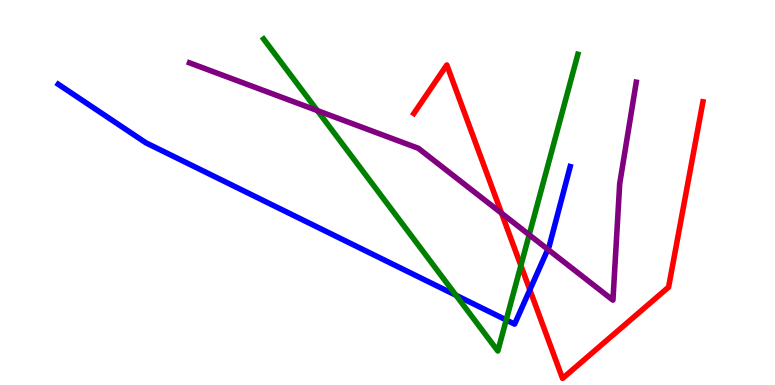[{'lines': ['blue', 'red'], 'intersections': [{'x': 6.84, 'y': 2.47}]}, {'lines': ['green', 'red'], 'intersections': [{'x': 6.72, 'y': 3.1}]}, {'lines': ['purple', 'red'], 'intersections': [{'x': 6.47, 'y': 4.46}]}, {'lines': ['blue', 'green'], 'intersections': [{'x': 5.88, 'y': 2.33}, {'x': 6.53, 'y': 1.69}]}, {'lines': ['blue', 'purple'], 'intersections': [{'x': 7.07, 'y': 3.52}]}, {'lines': ['green', 'purple'], 'intersections': [{'x': 4.09, 'y': 7.13}, {'x': 6.83, 'y': 3.9}]}]